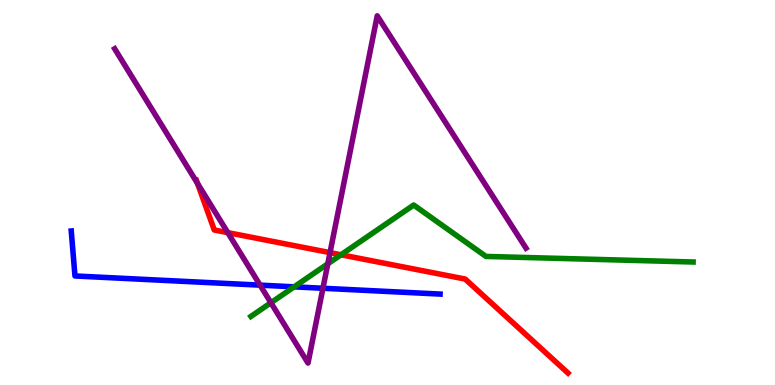[{'lines': ['blue', 'red'], 'intersections': []}, {'lines': ['green', 'red'], 'intersections': [{'x': 4.4, 'y': 3.38}]}, {'lines': ['purple', 'red'], 'intersections': [{'x': 2.55, 'y': 5.24}, {'x': 2.94, 'y': 3.96}, {'x': 4.26, 'y': 3.44}]}, {'lines': ['blue', 'green'], 'intersections': [{'x': 3.8, 'y': 2.55}]}, {'lines': ['blue', 'purple'], 'intersections': [{'x': 3.36, 'y': 2.59}, {'x': 4.17, 'y': 2.51}]}, {'lines': ['green', 'purple'], 'intersections': [{'x': 3.5, 'y': 2.14}, {'x': 4.23, 'y': 3.15}]}]